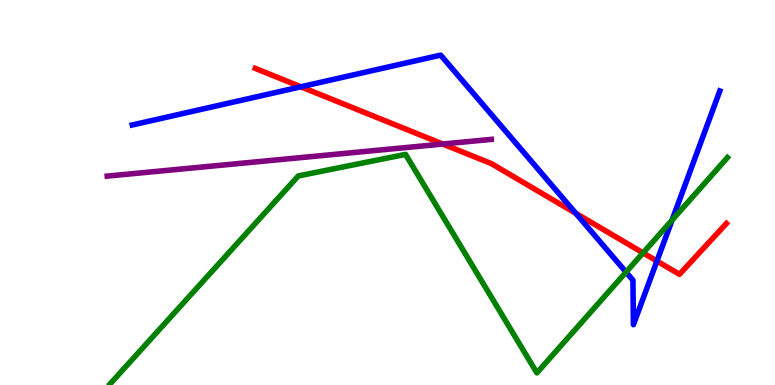[{'lines': ['blue', 'red'], 'intersections': [{'x': 3.88, 'y': 7.75}, {'x': 7.43, 'y': 4.46}, {'x': 8.48, 'y': 3.22}]}, {'lines': ['green', 'red'], 'intersections': [{'x': 8.3, 'y': 3.43}]}, {'lines': ['purple', 'red'], 'intersections': [{'x': 5.71, 'y': 6.26}]}, {'lines': ['blue', 'green'], 'intersections': [{'x': 8.08, 'y': 2.93}, {'x': 8.67, 'y': 4.28}]}, {'lines': ['blue', 'purple'], 'intersections': []}, {'lines': ['green', 'purple'], 'intersections': []}]